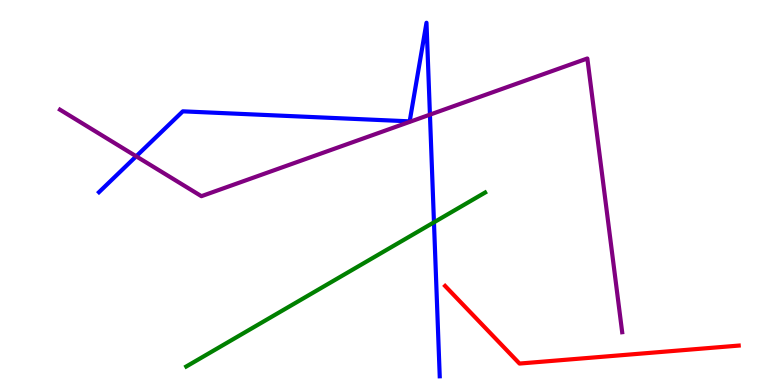[{'lines': ['blue', 'red'], 'intersections': []}, {'lines': ['green', 'red'], 'intersections': []}, {'lines': ['purple', 'red'], 'intersections': []}, {'lines': ['blue', 'green'], 'intersections': [{'x': 5.6, 'y': 4.23}]}, {'lines': ['blue', 'purple'], 'intersections': [{'x': 1.76, 'y': 5.94}, {'x': 5.55, 'y': 7.02}]}, {'lines': ['green', 'purple'], 'intersections': []}]